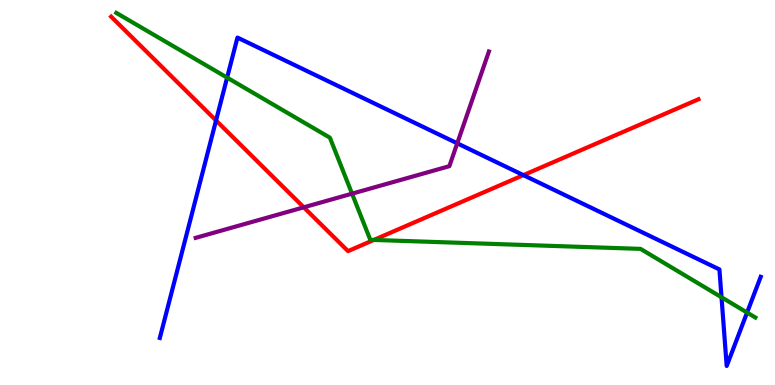[{'lines': ['blue', 'red'], 'intersections': [{'x': 2.79, 'y': 6.87}, {'x': 6.75, 'y': 5.45}]}, {'lines': ['green', 'red'], 'intersections': [{'x': 4.82, 'y': 3.77}]}, {'lines': ['purple', 'red'], 'intersections': [{'x': 3.92, 'y': 4.62}]}, {'lines': ['blue', 'green'], 'intersections': [{'x': 2.93, 'y': 7.98}, {'x': 9.31, 'y': 2.28}, {'x': 9.64, 'y': 1.88}]}, {'lines': ['blue', 'purple'], 'intersections': [{'x': 5.9, 'y': 6.28}]}, {'lines': ['green', 'purple'], 'intersections': [{'x': 4.54, 'y': 4.97}]}]